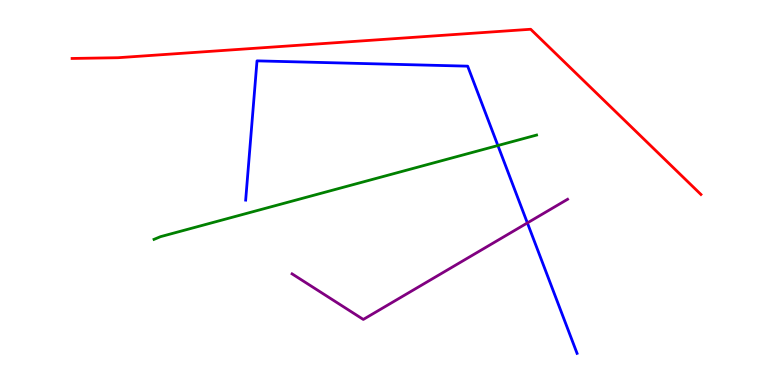[{'lines': ['blue', 'red'], 'intersections': []}, {'lines': ['green', 'red'], 'intersections': []}, {'lines': ['purple', 'red'], 'intersections': []}, {'lines': ['blue', 'green'], 'intersections': [{'x': 6.42, 'y': 6.22}]}, {'lines': ['blue', 'purple'], 'intersections': [{'x': 6.8, 'y': 4.21}]}, {'lines': ['green', 'purple'], 'intersections': []}]